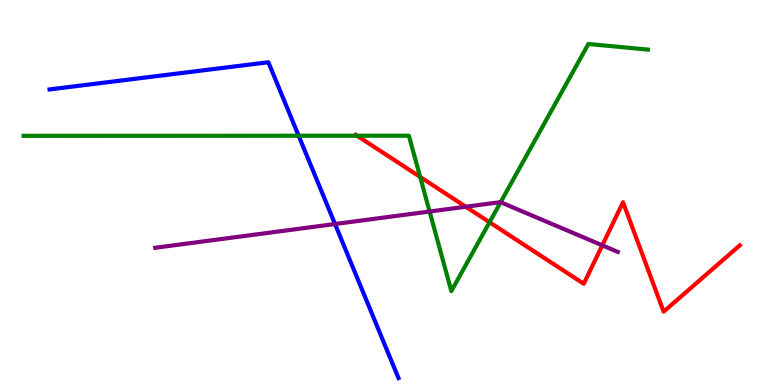[{'lines': ['blue', 'red'], 'intersections': []}, {'lines': ['green', 'red'], 'intersections': [{'x': 4.61, 'y': 6.47}, {'x': 5.42, 'y': 5.4}, {'x': 6.32, 'y': 4.23}]}, {'lines': ['purple', 'red'], 'intersections': [{'x': 6.01, 'y': 4.63}, {'x': 7.77, 'y': 3.63}]}, {'lines': ['blue', 'green'], 'intersections': [{'x': 3.85, 'y': 6.47}]}, {'lines': ['blue', 'purple'], 'intersections': [{'x': 4.32, 'y': 4.18}]}, {'lines': ['green', 'purple'], 'intersections': [{'x': 5.54, 'y': 4.51}, {'x': 6.46, 'y': 4.75}]}]